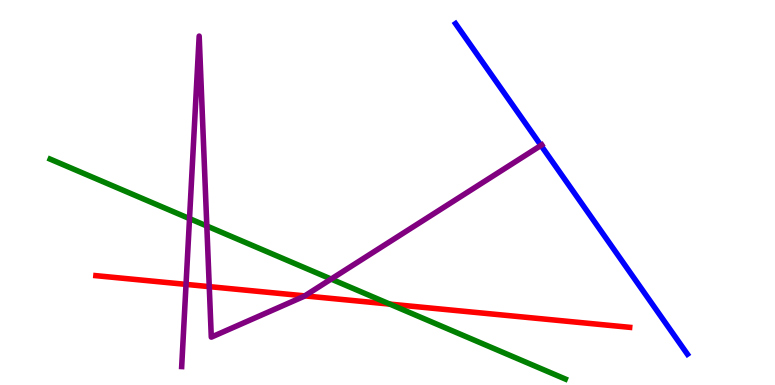[{'lines': ['blue', 'red'], 'intersections': []}, {'lines': ['green', 'red'], 'intersections': [{'x': 5.03, 'y': 2.1}]}, {'lines': ['purple', 'red'], 'intersections': [{'x': 2.4, 'y': 2.61}, {'x': 2.7, 'y': 2.56}, {'x': 3.93, 'y': 2.31}]}, {'lines': ['blue', 'green'], 'intersections': []}, {'lines': ['blue', 'purple'], 'intersections': [{'x': 6.98, 'y': 6.22}]}, {'lines': ['green', 'purple'], 'intersections': [{'x': 2.45, 'y': 4.32}, {'x': 2.67, 'y': 4.13}, {'x': 4.27, 'y': 2.75}]}]